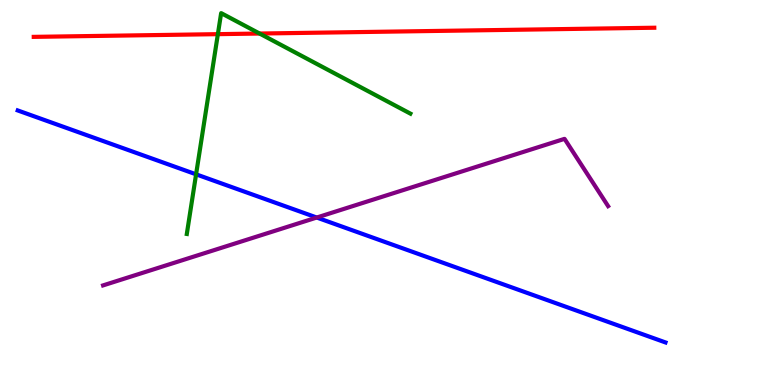[{'lines': ['blue', 'red'], 'intersections': []}, {'lines': ['green', 'red'], 'intersections': [{'x': 2.81, 'y': 9.11}, {'x': 3.35, 'y': 9.13}]}, {'lines': ['purple', 'red'], 'intersections': []}, {'lines': ['blue', 'green'], 'intersections': [{'x': 2.53, 'y': 5.47}]}, {'lines': ['blue', 'purple'], 'intersections': [{'x': 4.09, 'y': 4.35}]}, {'lines': ['green', 'purple'], 'intersections': []}]